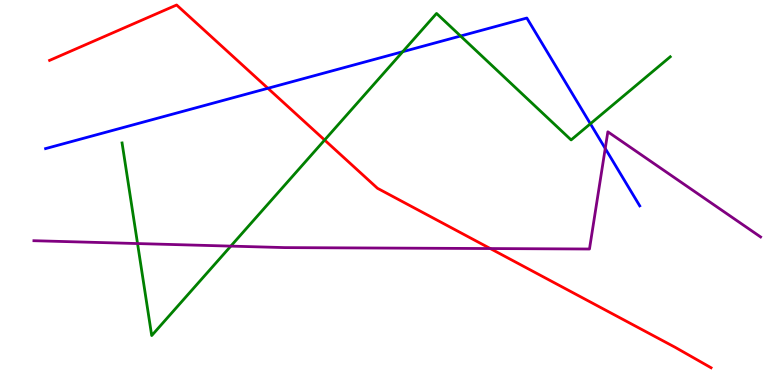[{'lines': ['blue', 'red'], 'intersections': [{'x': 3.46, 'y': 7.71}]}, {'lines': ['green', 'red'], 'intersections': [{'x': 4.19, 'y': 6.36}]}, {'lines': ['purple', 'red'], 'intersections': [{'x': 6.33, 'y': 3.54}]}, {'lines': ['blue', 'green'], 'intersections': [{'x': 5.2, 'y': 8.66}, {'x': 5.94, 'y': 9.06}, {'x': 7.62, 'y': 6.79}]}, {'lines': ['blue', 'purple'], 'intersections': [{'x': 7.81, 'y': 6.14}]}, {'lines': ['green', 'purple'], 'intersections': [{'x': 1.77, 'y': 3.67}, {'x': 2.98, 'y': 3.61}]}]